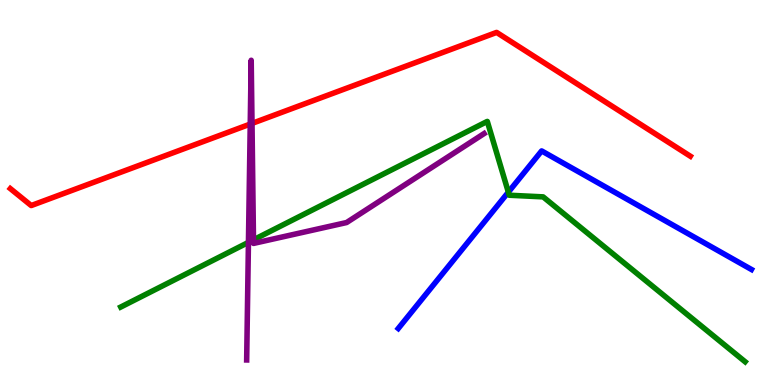[{'lines': ['blue', 'red'], 'intersections': []}, {'lines': ['green', 'red'], 'intersections': []}, {'lines': ['purple', 'red'], 'intersections': [{'x': 3.23, 'y': 6.78}, {'x': 3.25, 'y': 6.79}]}, {'lines': ['blue', 'green'], 'intersections': [{'x': 6.56, 'y': 5.01}]}, {'lines': ['blue', 'purple'], 'intersections': []}, {'lines': ['green', 'purple'], 'intersections': [{'x': 3.21, 'y': 3.7}, {'x': 3.27, 'y': 3.77}]}]